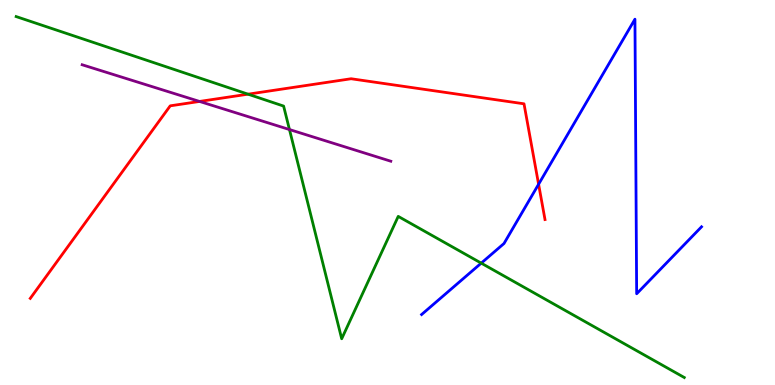[{'lines': ['blue', 'red'], 'intersections': [{'x': 6.95, 'y': 5.21}]}, {'lines': ['green', 'red'], 'intersections': [{'x': 3.2, 'y': 7.55}]}, {'lines': ['purple', 'red'], 'intersections': [{'x': 2.57, 'y': 7.37}]}, {'lines': ['blue', 'green'], 'intersections': [{'x': 6.21, 'y': 3.17}]}, {'lines': ['blue', 'purple'], 'intersections': []}, {'lines': ['green', 'purple'], 'intersections': [{'x': 3.73, 'y': 6.64}]}]